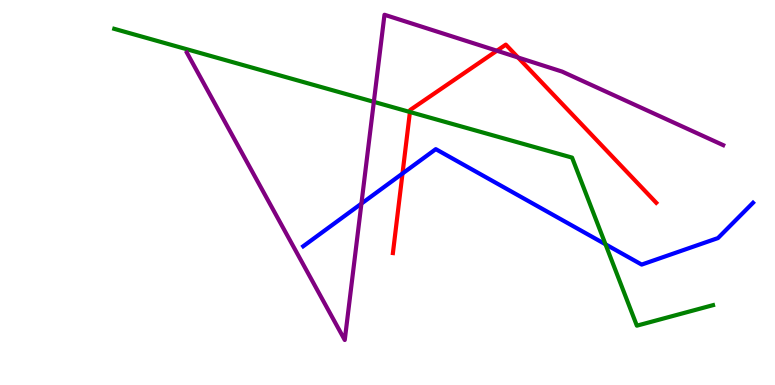[{'lines': ['blue', 'red'], 'intersections': [{'x': 5.19, 'y': 5.49}]}, {'lines': ['green', 'red'], 'intersections': [{'x': 5.29, 'y': 7.09}]}, {'lines': ['purple', 'red'], 'intersections': [{'x': 6.41, 'y': 8.68}, {'x': 6.68, 'y': 8.51}]}, {'lines': ['blue', 'green'], 'intersections': [{'x': 7.81, 'y': 3.65}]}, {'lines': ['blue', 'purple'], 'intersections': [{'x': 4.66, 'y': 4.71}]}, {'lines': ['green', 'purple'], 'intersections': [{'x': 4.82, 'y': 7.35}]}]